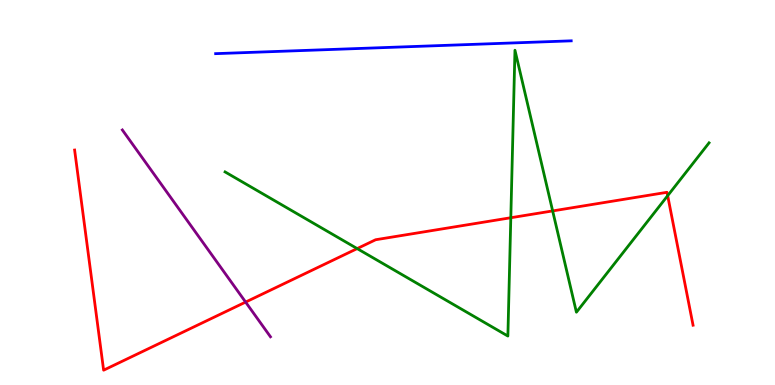[{'lines': ['blue', 'red'], 'intersections': []}, {'lines': ['green', 'red'], 'intersections': [{'x': 4.61, 'y': 3.54}, {'x': 6.59, 'y': 4.34}, {'x': 7.13, 'y': 4.52}, {'x': 8.62, 'y': 4.92}]}, {'lines': ['purple', 'red'], 'intersections': [{'x': 3.17, 'y': 2.15}]}, {'lines': ['blue', 'green'], 'intersections': []}, {'lines': ['blue', 'purple'], 'intersections': []}, {'lines': ['green', 'purple'], 'intersections': []}]